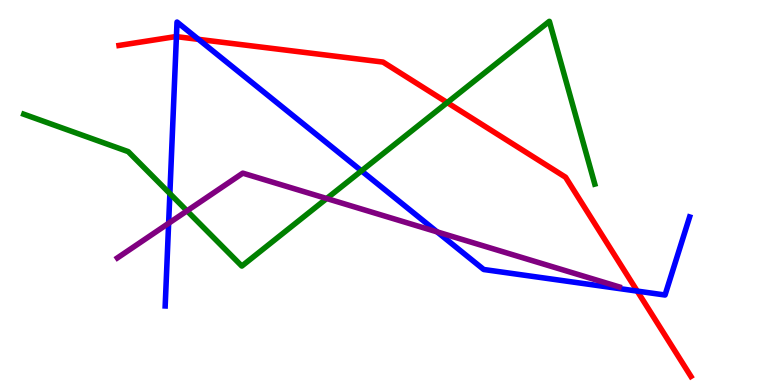[{'lines': ['blue', 'red'], 'intersections': [{'x': 2.28, 'y': 9.05}, {'x': 2.56, 'y': 8.98}, {'x': 8.22, 'y': 2.44}]}, {'lines': ['green', 'red'], 'intersections': [{'x': 5.77, 'y': 7.34}]}, {'lines': ['purple', 'red'], 'intersections': []}, {'lines': ['blue', 'green'], 'intersections': [{'x': 2.19, 'y': 4.97}, {'x': 4.66, 'y': 5.56}]}, {'lines': ['blue', 'purple'], 'intersections': [{'x': 2.18, 'y': 4.2}, {'x': 5.64, 'y': 3.98}]}, {'lines': ['green', 'purple'], 'intersections': [{'x': 2.41, 'y': 4.52}, {'x': 4.22, 'y': 4.84}]}]